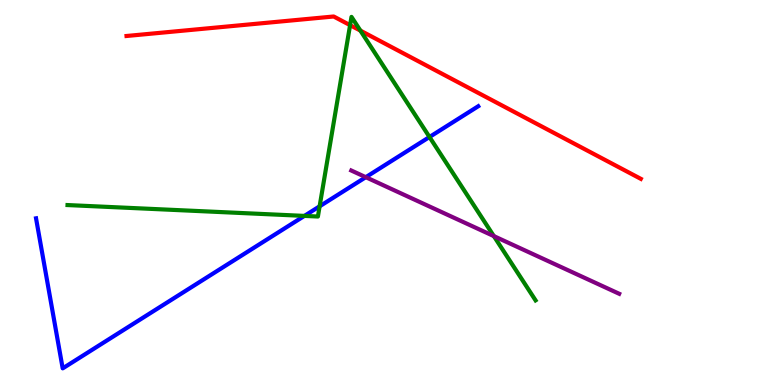[{'lines': ['blue', 'red'], 'intersections': []}, {'lines': ['green', 'red'], 'intersections': [{'x': 4.52, 'y': 9.35}, {'x': 4.65, 'y': 9.2}]}, {'lines': ['purple', 'red'], 'intersections': []}, {'lines': ['blue', 'green'], 'intersections': [{'x': 3.93, 'y': 4.39}, {'x': 4.12, 'y': 4.64}, {'x': 5.54, 'y': 6.44}]}, {'lines': ['blue', 'purple'], 'intersections': [{'x': 4.72, 'y': 5.4}]}, {'lines': ['green', 'purple'], 'intersections': [{'x': 6.37, 'y': 3.87}]}]